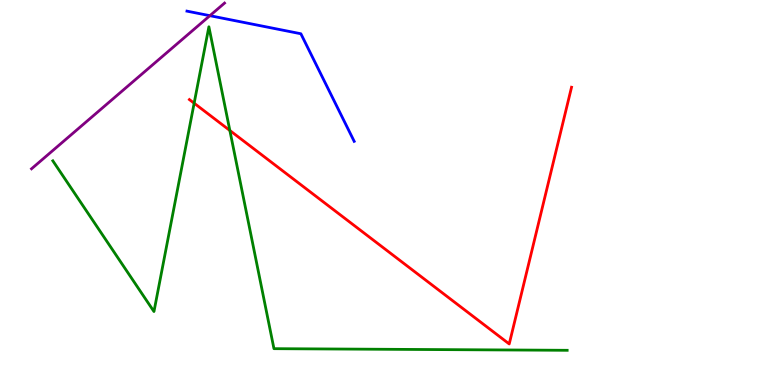[{'lines': ['blue', 'red'], 'intersections': []}, {'lines': ['green', 'red'], 'intersections': [{'x': 2.51, 'y': 7.32}, {'x': 2.97, 'y': 6.61}]}, {'lines': ['purple', 'red'], 'intersections': []}, {'lines': ['blue', 'green'], 'intersections': []}, {'lines': ['blue', 'purple'], 'intersections': [{'x': 2.71, 'y': 9.59}]}, {'lines': ['green', 'purple'], 'intersections': []}]